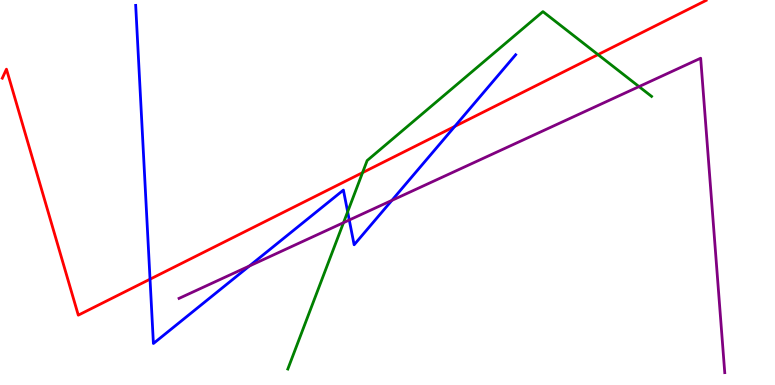[{'lines': ['blue', 'red'], 'intersections': [{'x': 1.94, 'y': 2.75}, {'x': 5.87, 'y': 6.72}]}, {'lines': ['green', 'red'], 'intersections': [{'x': 4.68, 'y': 5.52}, {'x': 7.72, 'y': 8.58}]}, {'lines': ['purple', 'red'], 'intersections': []}, {'lines': ['blue', 'green'], 'intersections': [{'x': 4.49, 'y': 4.5}]}, {'lines': ['blue', 'purple'], 'intersections': [{'x': 3.22, 'y': 3.09}, {'x': 4.51, 'y': 4.29}, {'x': 5.06, 'y': 4.79}]}, {'lines': ['green', 'purple'], 'intersections': [{'x': 4.43, 'y': 4.22}, {'x': 8.25, 'y': 7.75}]}]